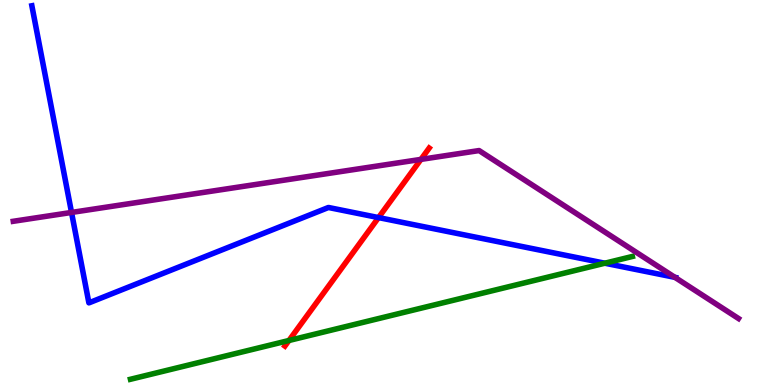[{'lines': ['blue', 'red'], 'intersections': [{'x': 4.88, 'y': 4.35}]}, {'lines': ['green', 'red'], 'intersections': [{'x': 3.73, 'y': 1.16}]}, {'lines': ['purple', 'red'], 'intersections': [{'x': 5.43, 'y': 5.86}]}, {'lines': ['blue', 'green'], 'intersections': [{'x': 7.8, 'y': 3.16}]}, {'lines': ['blue', 'purple'], 'intersections': [{'x': 0.923, 'y': 4.48}, {'x': 8.71, 'y': 2.8}]}, {'lines': ['green', 'purple'], 'intersections': []}]